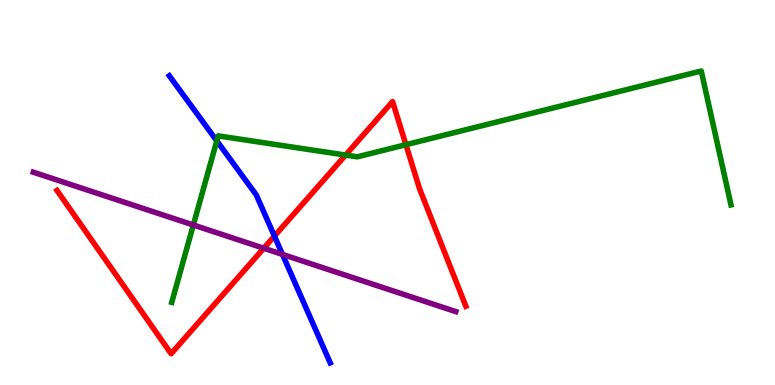[{'lines': ['blue', 'red'], 'intersections': [{'x': 3.54, 'y': 3.87}]}, {'lines': ['green', 'red'], 'intersections': [{'x': 4.46, 'y': 5.97}, {'x': 5.24, 'y': 6.24}]}, {'lines': ['purple', 'red'], 'intersections': [{'x': 3.4, 'y': 3.55}]}, {'lines': ['blue', 'green'], 'intersections': [{'x': 2.8, 'y': 6.34}]}, {'lines': ['blue', 'purple'], 'intersections': [{'x': 3.64, 'y': 3.39}]}, {'lines': ['green', 'purple'], 'intersections': [{'x': 2.49, 'y': 4.16}]}]